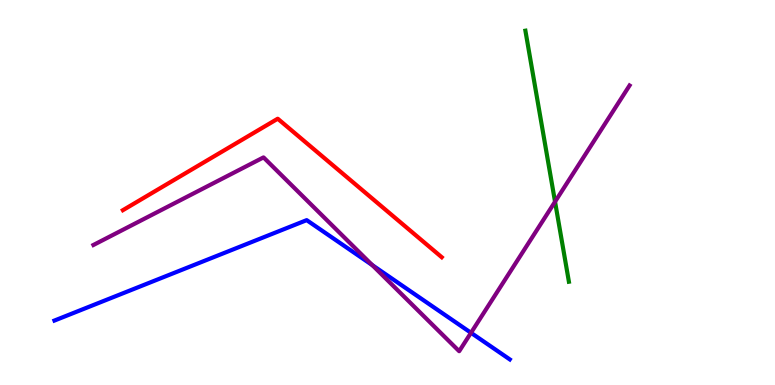[{'lines': ['blue', 'red'], 'intersections': []}, {'lines': ['green', 'red'], 'intersections': []}, {'lines': ['purple', 'red'], 'intersections': []}, {'lines': ['blue', 'green'], 'intersections': []}, {'lines': ['blue', 'purple'], 'intersections': [{'x': 4.8, 'y': 3.11}, {'x': 6.08, 'y': 1.36}]}, {'lines': ['green', 'purple'], 'intersections': [{'x': 7.16, 'y': 4.76}]}]